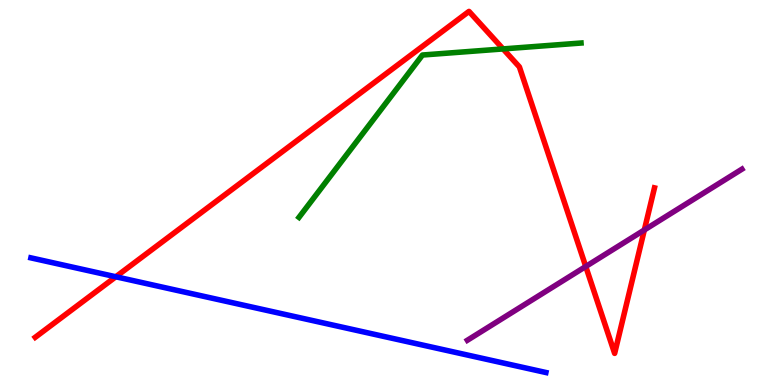[{'lines': ['blue', 'red'], 'intersections': [{'x': 1.49, 'y': 2.81}]}, {'lines': ['green', 'red'], 'intersections': [{'x': 6.49, 'y': 8.73}]}, {'lines': ['purple', 'red'], 'intersections': [{'x': 7.56, 'y': 3.08}, {'x': 8.31, 'y': 4.03}]}, {'lines': ['blue', 'green'], 'intersections': []}, {'lines': ['blue', 'purple'], 'intersections': []}, {'lines': ['green', 'purple'], 'intersections': []}]